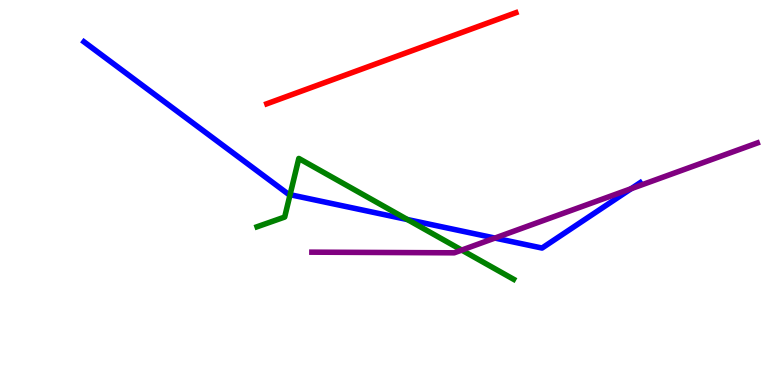[{'lines': ['blue', 'red'], 'intersections': []}, {'lines': ['green', 'red'], 'intersections': []}, {'lines': ['purple', 'red'], 'intersections': []}, {'lines': ['blue', 'green'], 'intersections': [{'x': 3.74, 'y': 4.94}, {'x': 5.26, 'y': 4.3}]}, {'lines': ['blue', 'purple'], 'intersections': [{'x': 6.39, 'y': 3.82}, {'x': 8.14, 'y': 5.1}]}, {'lines': ['green', 'purple'], 'intersections': [{'x': 5.96, 'y': 3.5}]}]